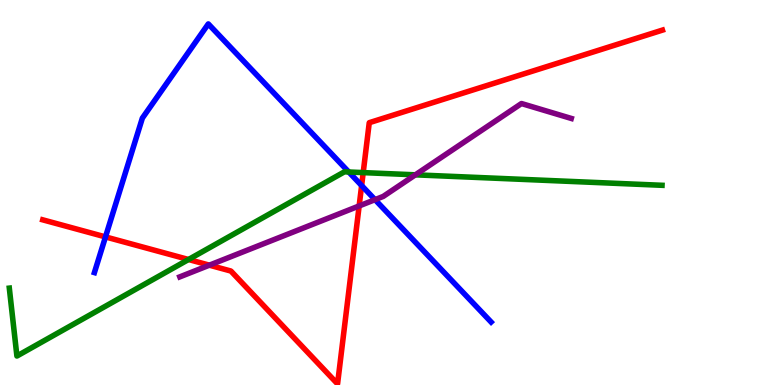[{'lines': ['blue', 'red'], 'intersections': [{'x': 1.36, 'y': 3.85}, {'x': 4.67, 'y': 5.18}]}, {'lines': ['green', 'red'], 'intersections': [{'x': 2.43, 'y': 3.26}, {'x': 4.69, 'y': 5.52}]}, {'lines': ['purple', 'red'], 'intersections': [{'x': 2.7, 'y': 3.11}, {'x': 4.63, 'y': 4.65}]}, {'lines': ['blue', 'green'], 'intersections': [{'x': 4.5, 'y': 5.53}]}, {'lines': ['blue', 'purple'], 'intersections': [{'x': 4.84, 'y': 4.81}]}, {'lines': ['green', 'purple'], 'intersections': [{'x': 5.36, 'y': 5.46}]}]